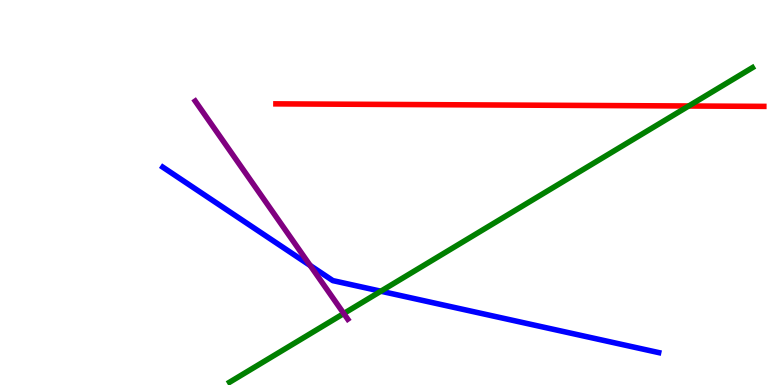[{'lines': ['blue', 'red'], 'intersections': []}, {'lines': ['green', 'red'], 'intersections': [{'x': 8.89, 'y': 7.25}]}, {'lines': ['purple', 'red'], 'intersections': []}, {'lines': ['blue', 'green'], 'intersections': [{'x': 4.91, 'y': 2.44}]}, {'lines': ['blue', 'purple'], 'intersections': [{'x': 4.0, 'y': 3.1}]}, {'lines': ['green', 'purple'], 'intersections': [{'x': 4.44, 'y': 1.86}]}]